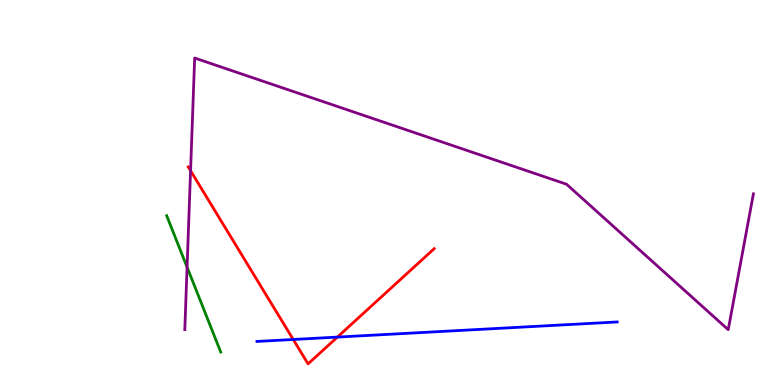[{'lines': ['blue', 'red'], 'intersections': [{'x': 3.78, 'y': 1.18}, {'x': 4.35, 'y': 1.24}]}, {'lines': ['green', 'red'], 'intersections': []}, {'lines': ['purple', 'red'], 'intersections': [{'x': 2.46, 'y': 5.57}]}, {'lines': ['blue', 'green'], 'intersections': []}, {'lines': ['blue', 'purple'], 'intersections': []}, {'lines': ['green', 'purple'], 'intersections': [{'x': 2.41, 'y': 3.06}]}]